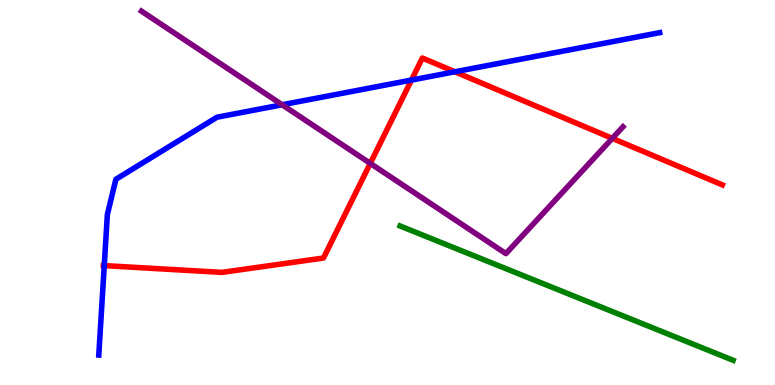[{'lines': ['blue', 'red'], 'intersections': [{'x': 1.35, 'y': 3.1}, {'x': 5.31, 'y': 7.92}, {'x': 5.87, 'y': 8.14}]}, {'lines': ['green', 'red'], 'intersections': []}, {'lines': ['purple', 'red'], 'intersections': [{'x': 4.78, 'y': 5.76}, {'x': 7.9, 'y': 6.41}]}, {'lines': ['blue', 'green'], 'intersections': []}, {'lines': ['blue', 'purple'], 'intersections': [{'x': 3.64, 'y': 7.28}]}, {'lines': ['green', 'purple'], 'intersections': []}]